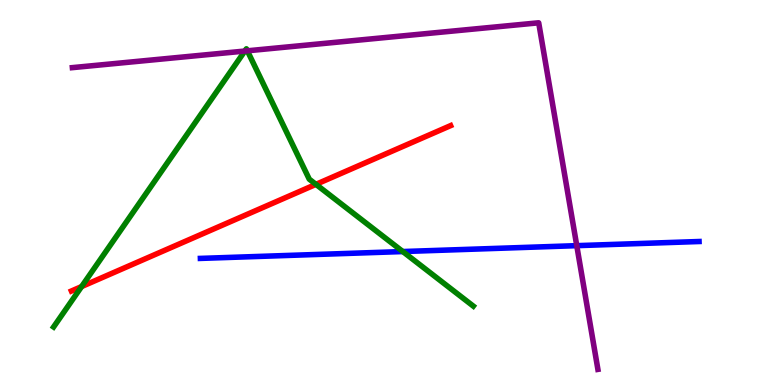[{'lines': ['blue', 'red'], 'intersections': []}, {'lines': ['green', 'red'], 'intersections': [{'x': 1.05, 'y': 2.56}, {'x': 4.08, 'y': 5.21}]}, {'lines': ['purple', 'red'], 'intersections': []}, {'lines': ['blue', 'green'], 'intersections': [{'x': 5.2, 'y': 3.47}]}, {'lines': ['blue', 'purple'], 'intersections': [{'x': 7.44, 'y': 3.62}]}, {'lines': ['green', 'purple'], 'intersections': [{'x': 3.16, 'y': 8.67}, {'x': 3.19, 'y': 8.68}]}]